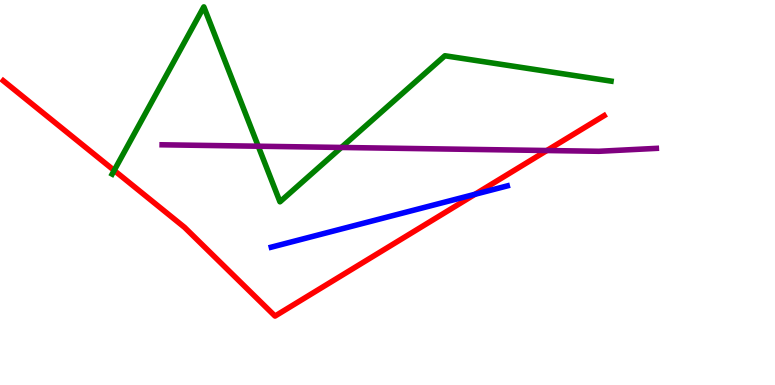[{'lines': ['blue', 'red'], 'intersections': [{'x': 6.13, 'y': 4.95}]}, {'lines': ['green', 'red'], 'intersections': [{'x': 1.47, 'y': 5.57}]}, {'lines': ['purple', 'red'], 'intersections': [{'x': 7.06, 'y': 6.09}]}, {'lines': ['blue', 'green'], 'intersections': []}, {'lines': ['blue', 'purple'], 'intersections': []}, {'lines': ['green', 'purple'], 'intersections': [{'x': 3.33, 'y': 6.2}, {'x': 4.4, 'y': 6.17}]}]